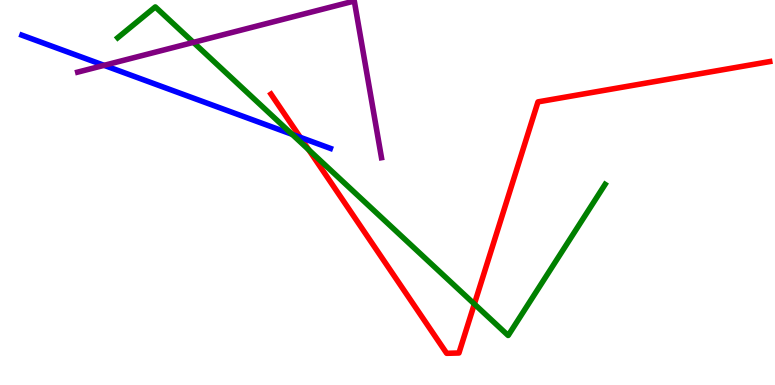[{'lines': ['blue', 'red'], 'intersections': [{'x': 3.87, 'y': 6.43}]}, {'lines': ['green', 'red'], 'intersections': [{'x': 3.98, 'y': 6.11}, {'x': 6.12, 'y': 2.1}]}, {'lines': ['purple', 'red'], 'intersections': []}, {'lines': ['blue', 'green'], 'intersections': [{'x': 3.77, 'y': 6.51}]}, {'lines': ['blue', 'purple'], 'intersections': [{'x': 1.34, 'y': 8.3}]}, {'lines': ['green', 'purple'], 'intersections': [{'x': 2.5, 'y': 8.9}]}]